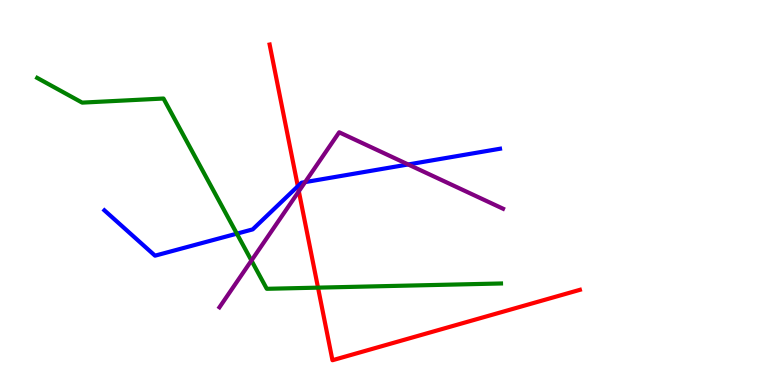[{'lines': ['blue', 'red'], 'intersections': [{'x': 3.84, 'y': 5.16}]}, {'lines': ['green', 'red'], 'intersections': [{'x': 4.1, 'y': 2.53}]}, {'lines': ['purple', 'red'], 'intersections': [{'x': 3.86, 'y': 5.03}]}, {'lines': ['blue', 'green'], 'intersections': [{'x': 3.06, 'y': 3.93}]}, {'lines': ['blue', 'purple'], 'intersections': [{'x': 3.94, 'y': 5.27}, {'x': 5.27, 'y': 5.73}]}, {'lines': ['green', 'purple'], 'intersections': [{'x': 3.24, 'y': 3.23}]}]